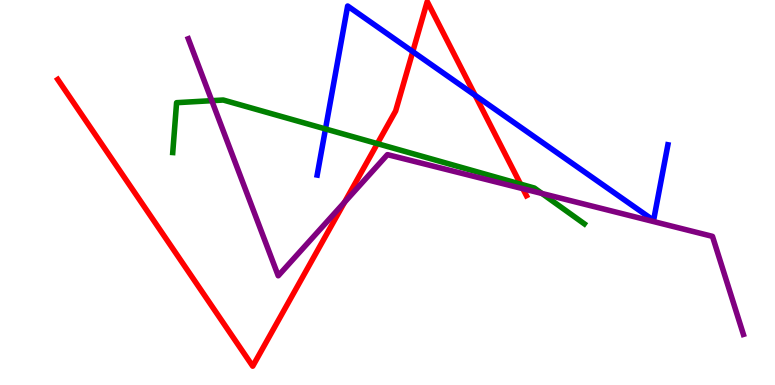[{'lines': ['blue', 'red'], 'intersections': [{'x': 5.33, 'y': 8.66}, {'x': 6.13, 'y': 7.52}]}, {'lines': ['green', 'red'], 'intersections': [{'x': 4.87, 'y': 6.27}, {'x': 6.72, 'y': 5.22}]}, {'lines': ['purple', 'red'], 'intersections': [{'x': 4.45, 'y': 4.75}, {'x': 6.75, 'y': 5.1}]}, {'lines': ['blue', 'green'], 'intersections': [{'x': 4.2, 'y': 6.65}]}, {'lines': ['blue', 'purple'], 'intersections': []}, {'lines': ['green', 'purple'], 'intersections': [{'x': 2.73, 'y': 7.38}, {'x': 6.99, 'y': 4.97}]}]